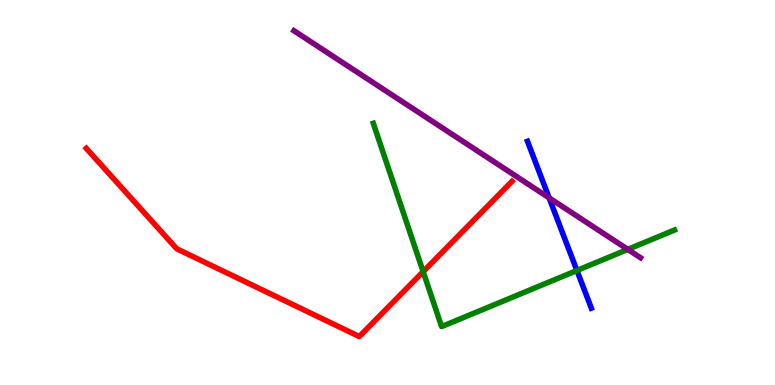[{'lines': ['blue', 'red'], 'intersections': []}, {'lines': ['green', 'red'], 'intersections': [{'x': 5.46, 'y': 2.94}]}, {'lines': ['purple', 'red'], 'intersections': []}, {'lines': ['blue', 'green'], 'intersections': [{'x': 7.44, 'y': 2.97}]}, {'lines': ['blue', 'purple'], 'intersections': [{'x': 7.09, 'y': 4.86}]}, {'lines': ['green', 'purple'], 'intersections': [{'x': 8.1, 'y': 3.52}]}]